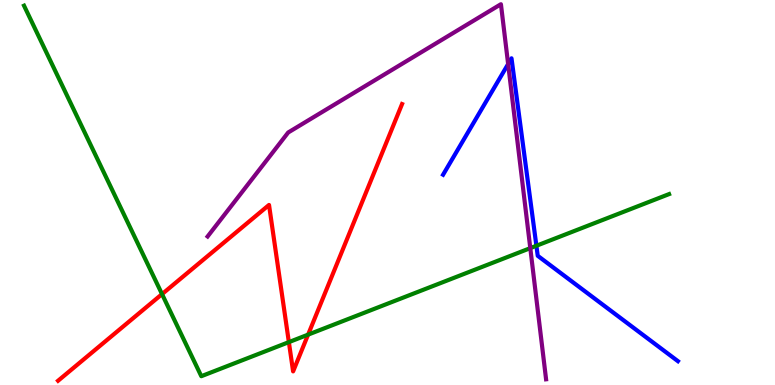[{'lines': ['blue', 'red'], 'intersections': []}, {'lines': ['green', 'red'], 'intersections': [{'x': 2.09, 'y': 2.36}, {'x': 3.73, 'y': 1.11}, {'x': 3.98, 'y': 1.31}]}, {'lines': ['purple', 'red'], 'intersections': []}, {'lines': ['blue', 'green'], 'intersections': [{'x': 6.92, 'y': 3.62}]}, {'lines': ['blue', 'purple'], 'intersections': [{'x': 6.56, 'y': 8.34}]}, {'lines': ['green', 'purple'], 'intersections': [{'x': 6.84, 'y': 3.55}]}]